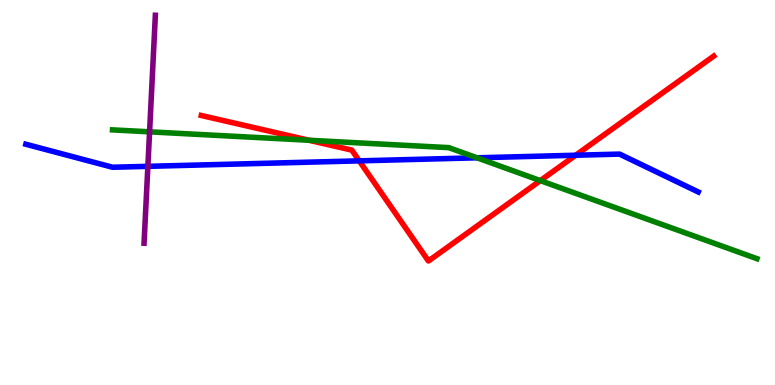[{'lines': ['blue', 'red'], 'intersections': [{'x': 4.64, 'y': 5.82}, {'x': 7.43, 'y': 5.97}]}, {'lines': ['green', 'red'], 'intersections': [{'x': 3.99, 'y': 6.36}, {'x': 6.97, 'y': 5.31}]}, {'lines': ['purple', 'red'], 'intersections': []}, {'lines': ['blue', 'green'], 'intersections': [{'x': 6.15, 'y': 5.9}]}, {'lines': ['blue', 'purple'], 'intersections': [{'x': 1.91, 'y': 5.68}]}, {'lines': ['green', 'purple'], 'intersections': [{'x': 1.93, 'y': 6.58}]}]